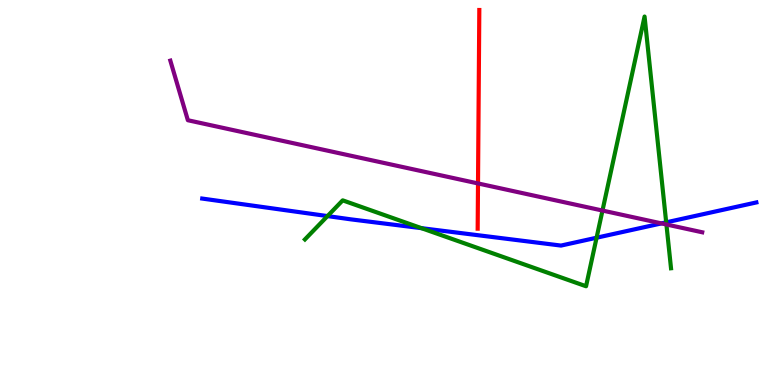[{'lines': ['blue', 'red'], 'intersections': []}, {'lines': ['green', 'red'], 'intersections': []}, {'lines': ['purple', 'red'], 'intersections': [{'x': 6.17, 'y': 5.24}]}, {'lines': ['blue', 'green'], 'intersections': [{'x': 4.23, 'y': 4.39}, {'x': 5.44, 'y': 4.07}, {'x': 7.7, 'y': 3.83}, {'x': 8.6, 'y': 4.22}]}, {'lines': ['blue', 'purple'], 'intersections': [{'x': 8.53, 'y': 4.2}]}, {'lines': ['green', 'purple'], 'intersections': [{'x': 7.77, 'y': 4.53}, {'x': 8.6, 'y': 4.17}]}]